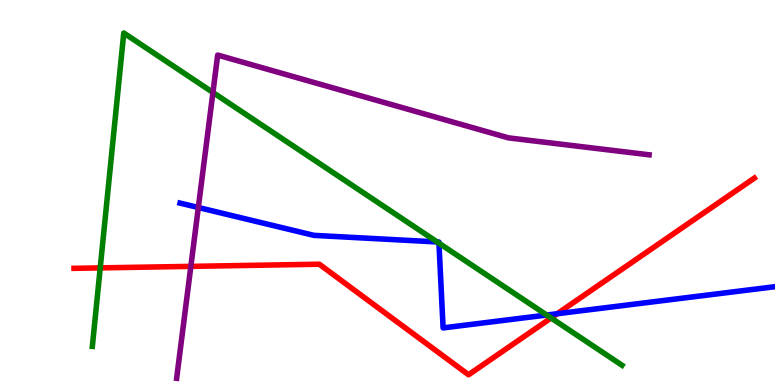[{'lines': ['blue', 'red'], 'intersections': [{'x': 7.19, 'y': 1.85}]}, {'lines': ['green', 'red'], 'intersections': [{'x': 1.29, 'y': 3.04}, {'x': 7.11, 'y': 1.74}]}, {'lines': ['purple', 'red'], 'intersections': [{'x': 2.46, 'y': 3.08}]}, {'lines': ['blue', 'green'], 'intersections': [{'x': 5.64, 'y': 3.72}, {'x': 5.66, 'y': 3.68}, {'x': 7.05, 'y': 1.82}]}, {'lines': ['blue', 'purple'], 'intersections': [{'x': 2.56, 'y': 4.61}]}, {'lines': ['green', 'purple'], 'intersections': [{'x': 2.75, 'y': 7.6}]}]